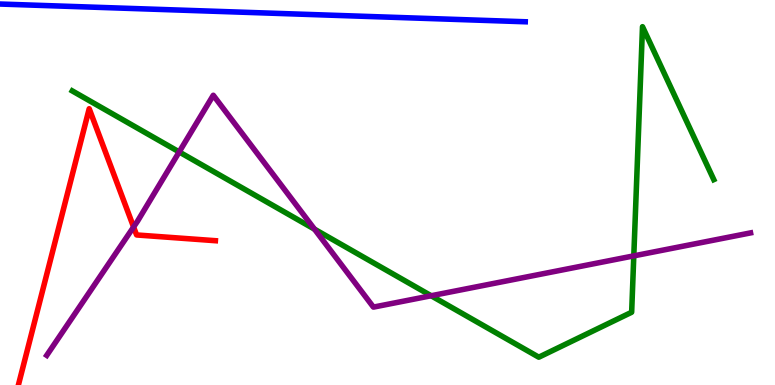[{'lines': ['blue', 'red'], 'intersections': []}, {'lines': ['green', 'red'], 'intersections': []}, {'lines': ['purple', 'red'], 'intersections': [{'x': 1.72, 'y': 4.1}]}, {'lines': ['blue', 'green'], 'intersections': []}, {'lines': ['blue', 'purple'], 'intersections': []}, {'lines': ['green', 'purple'], 'intersections': [{'x': 2.31, 'y': 6.05}, {'x': 4.06, 'y': 4.05}, {'x': 5.56, 'y': 2.32}, {'x': 8.18, 'y': 3.35}]}]